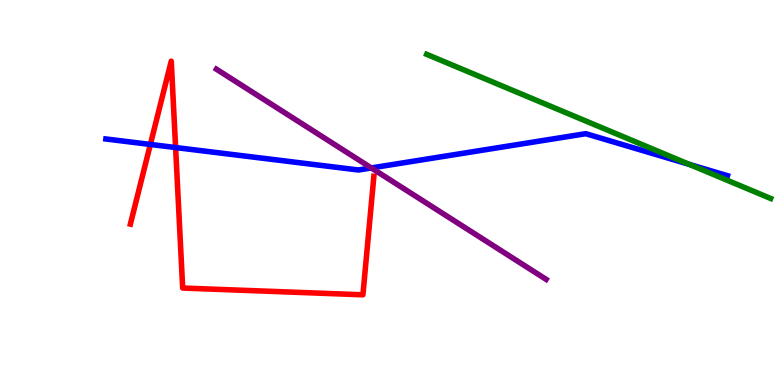[{'lines': ['blue', 'red'], 'intersections': [{'x': 1.94, 'y': 6.25}, {'x': 2.27, 'y': 6.17}]}, {'lines': ['green', 'red'], 'intersections': []}, {'lines': ['purple', 'red'], 'intersections': []}, {'lines': ['blue', 'green'], 'intersections': [{'x': 8.9, 'y': 5.73}]}, {'lines': ['blue', 'purple'], 'intersections': [{'x': 4.79, 'y': 5.64}]}, {'lines': ['green', 'purple'], 'intersections': []}]